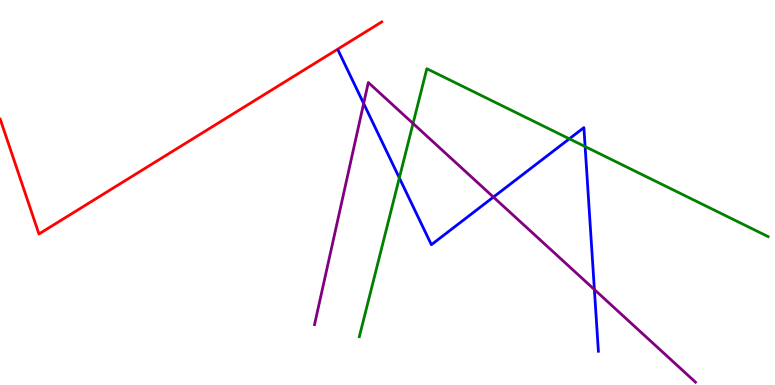[{'lines': ['blue', 'red'], 'intersections': []}, {'lines': ['green', 'red'], 'intersections': []}, {'lines': ['purple', 'red'], 'intersections': []}, {'lines': ['blue', 'green'], 'intersections': [{'x': 5.15, 'y': 5.38}, {'x': 7.35, 'y': 6.39}, {'x': 7.55, 'y': 6.19}]}, {'lines': ['blue', 'purple'], 'intersections': [{'x': 4.69, 'y': 7.31}, {'x': 6.37, 'y': 4.88}, {'x': 7.67, 'y': 2.48}]}, {'lines': ['green', 'purple'], 'intersections': [{'x': 5.33, 'y': 6.79}]}]